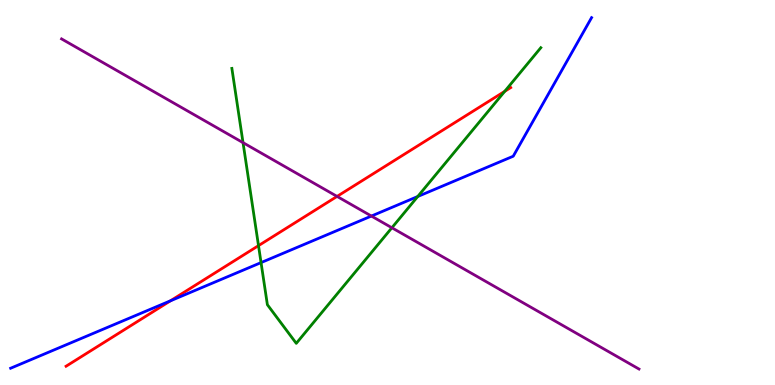[{'lines': ['blue', 'red'], 'intersections': [{'x': 2.2, 'y': 2.19}]}, {'lines': ['green', 'red'], 'intersections': [{'x': 3.34, 'y': 3.62}, {'x': 6.51, 'y': 7.63}]}, {'lines': ['purple', 'red'], 'intersections': [{'x': 4.35, 'y': 4.9}]}, {'lines': ['blue', 'green'], 'intersections': [{'x': 3.37, 'y': 3.18}, {'x': 5.39, 'y': 4.9}]}, {'lines': ['blue', 'purple'], 'intersections': [{'x': 4.79, 'y': 4.39}]}, {'lines': ['green', 'purple'], 'intersections': [{'x': 3.14, 'y': 6.29}, {'x': 5.06, 'y': 4.08}]}]